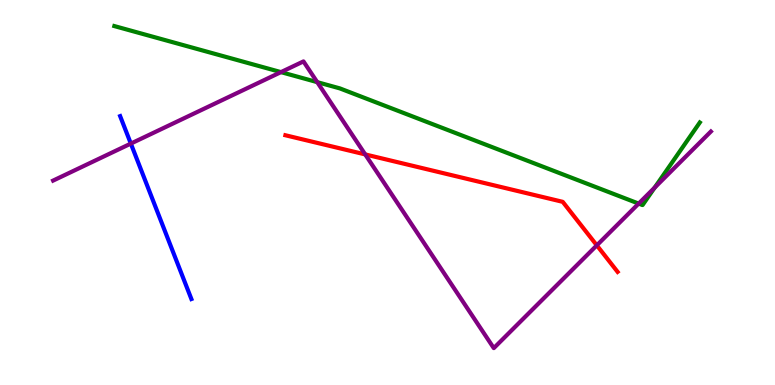[{'lines': ['blue', 'red'], 'intersections': []}, {'lines': ['green', 'red'], 'intersections': []}, {'lines': ['purple', 'red'], 'intersections': [{'x': 4.71, 'y': 5.99}, {'x': 7.7, 'y': 3.63}]}, {'lines': ['blue', 'green'], 'intersections': []}, {'lines': ['blue', 'purple'], 'intersections': [{'x': 1.69, 'y': 6.27}]}, {'lines': ['green', 'purple'], 'intersections': [{'x': 3.63, 'y': 8.13}, {'x': 4.09, 'y': 7.87}, {'x': 8.24, 'y': 4.71}, {'x': 8.45, 'y': 5.13}]}]